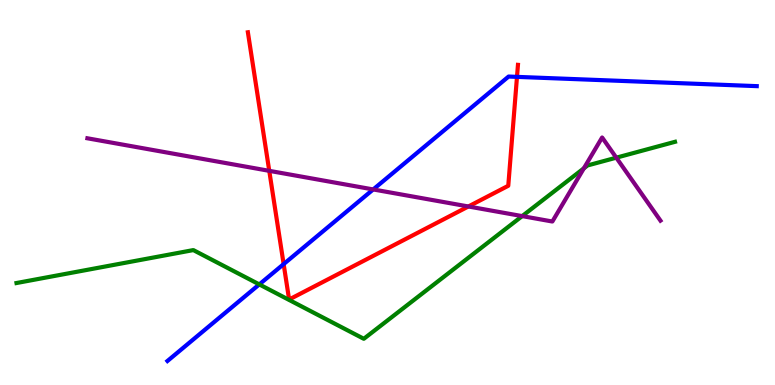[{'lines': ['blue', 'red'], 'intersections': [{'x': 3.66, 'y': 3.14}, {'x': 6.67, 'y': 8.0}]}, {'lines': ['green', 'red'], 'intersections': []}, {'lines': ['purple', 'red'], 'intersections': [{'x': 3.47, 'y': 5.56}, {'x': 6.04, 'y': 4.64}]}, {'lines': ['blue', 'green'], 'intersections': [{'x': 3.35, 'y': 2.61}]}, {'lines': ['blue', 'purple'], 'intersections': [{'x': 4.82, 'y': 5.08}]}, {'lines': ['green', 'purple'], 'intersections': [{'x': 6.74, 'y': 4.39}, {'x': 7.53, 'y': 5.63}, {'x': 7.95, 'y': 5.9}]}]